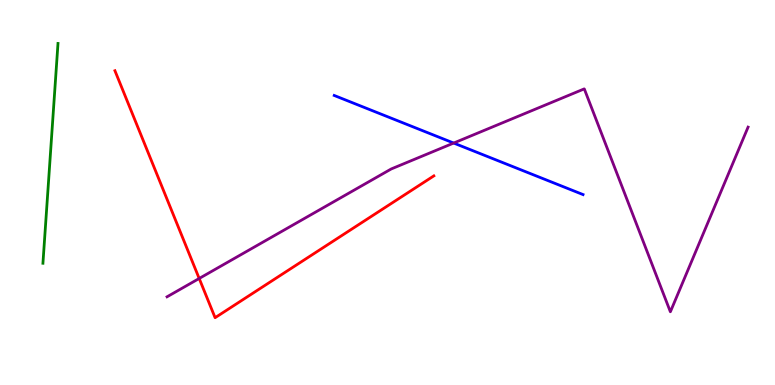[{'lines': ['blue', 'red'], 'intersections': []}, {'lines': ['green', 'red'], 'intersections': []}, {'lines': ['purple', 'red'], 'intersections': [{'x': 2.57, 'y': 2.77}]}, {'lines': ['blue', 'green'], 'intersections': []}, {'lines': ['blue', 'purple'], 'intersections': [{'x': 5.85, 'y': 6.28}]}, {'lines': ['green', 'purple'], 'intersections': []}]